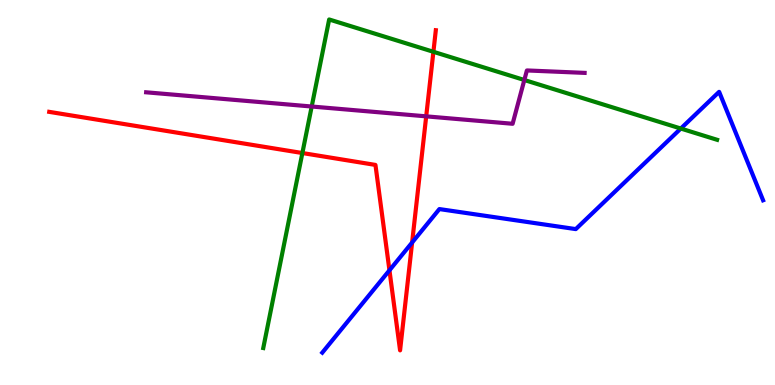[{'lines': ['blue', 'red'], 'intersections': [{'x': 5.03, 'y': 2.98}, {'x': 5.32, 'y': 3.7}]}, {'lines': ['green', 'red'], 'intersections': [{'x': 3.9, 'y': 6.03}, {'x': 5.59, 'y': 8.65}]}, {'lines': ['purple', 'red'], 'intersections': [{'x': 5.5, 'y': 6.98}]}, {'lines': ['blue', 'green'], 'intersections': [{'x': 8.78, 'y': 6.66}]}, {'lines': ['blue', 'purple'], 'intersections': []}, {'lines': ['green', 'purple'], 'intersections': [{'x': 4.02, 'y': 7.23}, {'x': 6.77, 'y': 7.92}]}]